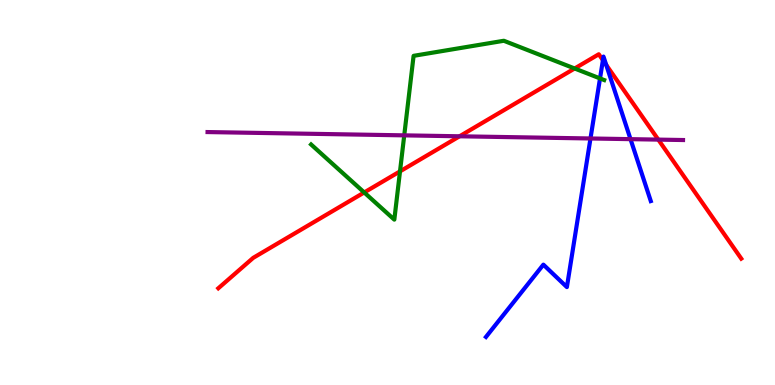[{'lines': ['blue', 'red'], 'intersections': [{'x': 7.78, 'y': 8.44}, {'x': 7.82, 'y': 8.31}]}, {'lines': ['green', 'red'], 'intersections': [{'x': 4.7, 'y': 5.0}, {'x': 5.16, 'y': 5.55}, {'x': 7.41, 'y': 8.22}]}, {'lines': ['purple', 'red'], 'intersections': [{'x': 5.93, 'y': 6.46}, {'x': 8.49, 'y': 6.37}]}, {'lines': ['blue', 'green'], 'intersections': [{'x': 7.74, 'y': 7.96}]}, {'lines': ['blue', 'purple'], 'intersections': [{'x': 7.62, 'y': 6.4}, {'x': 8.14, 'y': 6.39}]}, {'lines': ['green', 'purple'], 'intersections': [{'x': 5.22, 'y': 6.48}]}]